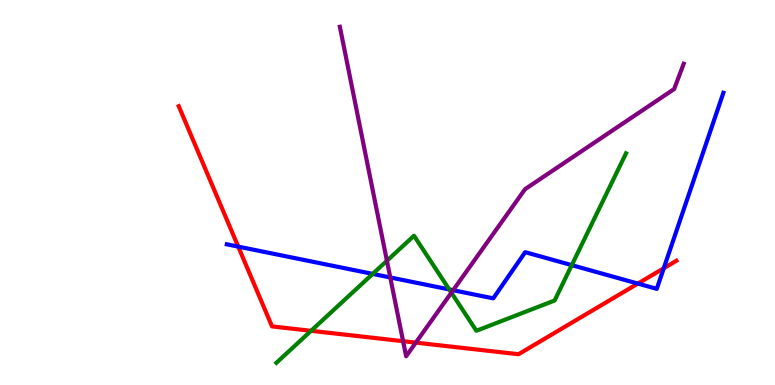[{'lines': ['blue', 'red'], 'intersections': [{'x': 3.07, 'y': 3.59}, {'x': 8.23, 'y': 2.63}, {'x': 8.56, 'y': 3.03}]}, {'lines': ['green', 'red'], 'intersections': [{'x': 4.01, 'y': 1.41}]}, {'lines': ['purple', 'red'], 'intersections': [{'x': 5.2, 'y': 1.14}, {'x': 5.37, 'y': 1.1}]}, {'lines': ['blue', 'green'], 'intersections': [{'x': 4.81, 'y': 2.89}, {'x': 5.8, 'y': 2.48}, {'x': 7.38, 'y': 3.11}]}, {'lines': ['blue', 'purple'], 'intersections': [{'x': 5.04, 'y': 2.79}, {'x': 5.85, 'y': 2.46}]}, {'lines': ['green', 'purple'], 'intersections': [{'x': 4.99, 'y': 3.23}, {'x': 5.82, 'y': 2.4}]}]